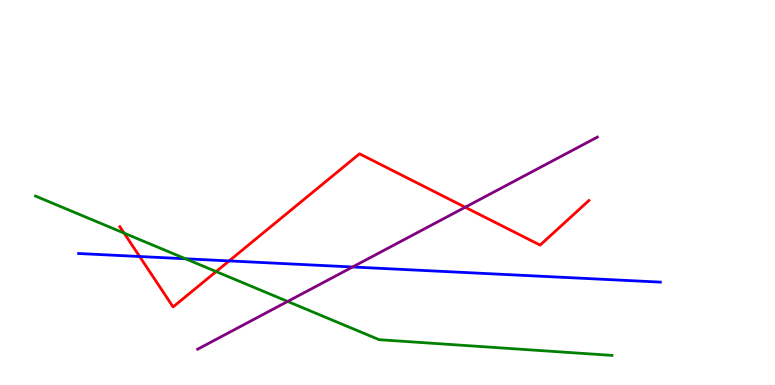[{'lines': ['blue', 'red'], 'intersections': [{'x': 1.8, 'y': 3.34}, {'x': 2.96, 'y': 3.22}]}, {'lines': ['green', 'red'], 'intersections': [{'x': 1.6, 'y': 3.95}, {'x': 2.79, 'y': 2.95}]}, {'lines': ['purple', 'red'], 'intersections': [{'x': 6.0, 'y': 4.62}]}, {'lines': ['blue', 'green'], 'intersections': [{'x': 2.39, 'y': 3.28}]}, {'lines': ['blue', 'purple'], 'intersections': [{'x': 4.55, 'y': 3.07}]}, {'lines': ['green', 'purple'], 'intersections': [{'x': 3.71, 'y': 2.17}]}]